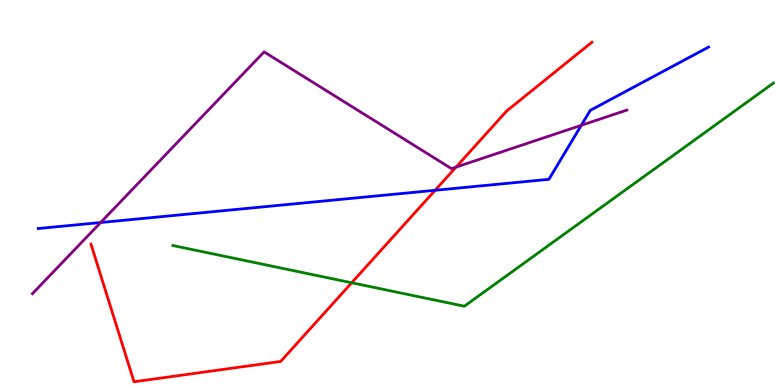[{'lines': ['blue', 'red'], 'intersections': [{'x': 5.61, 'y': 5.06}]}, {'lines': ['green', 'red'], 'intersections': [{'x': 4.54, 'y': 2.66}]}, {'lines': ['purple', 'red'], 'intersections': [{'x': 5.88, 'y': 5.66}]}, {'lines': ['blue', 'green'], 'intersections': []}, {'lines': ['blue', 'purple'], 'intersections': [{'x': 1.3, 'y': 4.22}, {'x': 7.5, 'y': 6.75}]}, {'lines': ['green', 'purple'], 'intersections': []}]